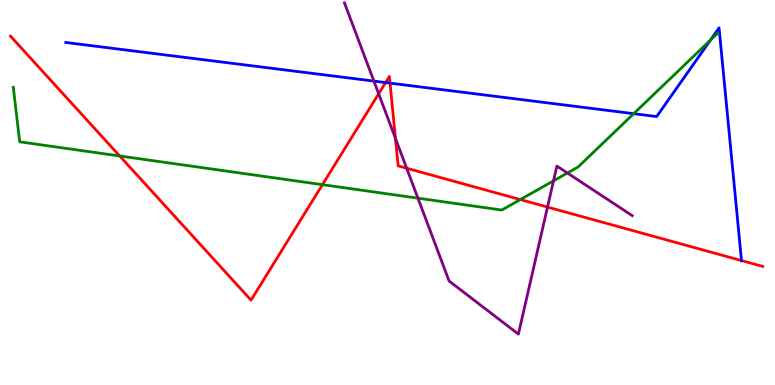[{'lines': ['blue', 'red'], 'intersections': [{'x': 4.98, 'y': 7.86}, {'x': 5.03, 'y': 7.84}, {'x': 9.57, 'y': 3.23}]}, {'lines': ['green', 'red'], 'intersections': [{'x': 1.54, 'y': 5.95}, {'x': 4.16, 'y': 5.2}, {'x': 6.71, 'y': 4.82}]}, {'lines': ['purple', 'red'], 'intersections': [{'x': 4.89, 'y': 7.56}, {'x': 5.1, 'y': 6.4}, {'x': 5.25, 'y': 5.63}, {'x': 7.06, 'y': 4.62}]}, {'lines': ['blue', 'green'], 'intersections': [{'x': 8.18, 'y': 7.05}, {'x': 9.17, 'y': 8.96}]}, {'lines': ['blue', 'purple'], 'intersections': [{'x': 4.82, 'y': 7.89}]}, {'lines': ['green', 'purple'], 'intersections': [{'x': 5.39, 'y': 4.85}, {'x': 7.14, 'y': 5.3}, {'x': 7.32, 'y': 5.51}]}]